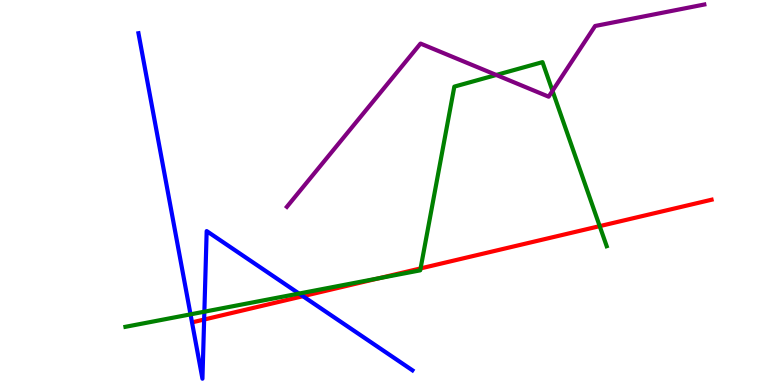[{'lines': ['blue', 'red'], 'intersections': [{'x': 2.63, 'y': 1.7}, {'x': 3.91, 'y': 2.31}]}, {'lines': ['green', 'red'], 'intersections': [{'x': 4.89, 'y': 2.77}, {'x': 5.43, 'y': 3.03}, {'x': 7.74, 'y': 4.13}]}, {'lines': ['purple', 'red'], 'intersections': []}, {'lines': ['blue', 'green'], 'intersections': [{'x': 2.46, 'y': 1.84}, {'x': 2.64, 'y': 1.9}, {'x': 3.86, 'y': 2.38}]}, {'lines': ['blue', 'purple'], 'intersections': []}, {'lines': ['green', 'purple'], 'intersections': [{'x': 6.4, 'y': 8.05}, {'x': 7.13, 'y': 7.64}]}]